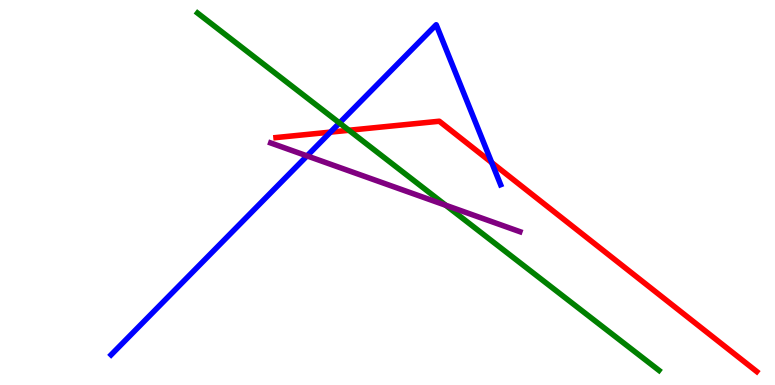[{'lines': ['blue', 'red'], 'intersections': [{'x': 4.26, 'y': 6.57}, {'x': 6.34, 'y': 5.78}]}, {'lines': ['green', 'red'], 'intersections': [{'x': 4.5, 'y': 6.62}]}, {'lines': ['purple', 'red'], 'intersections': []}, {'lines': ['blue', 'green'], 'intersections': [{'x': 4.38, 'y': 6.81}]}, {'lines': ['blue', 'purple'], 'intersections': [{'x': 3.96, 'y': 5.95}]}, {'lines': ['green', 'purple'], 'intersections': [{'x': 5.75, 'y': 4.67}]}]